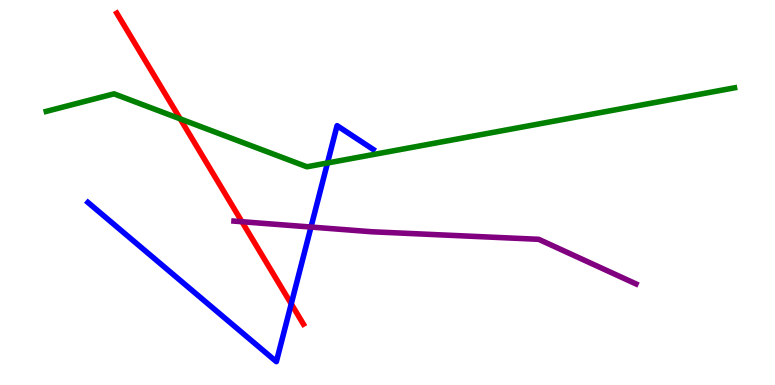[{'lines': ['blue', 'red'], 'intersections': [{'x': 3.76, 'y': 2.11}]}, {'lines': ['green', 'red'], 'intersections': [{'x': 2.33, 'y': 6.91}]}, {'lines': ['purple', 'red'], 'intersections': [{'x': 3.12, 'y': 4.24}]}, {'lines': ['blue', 'green'], 'intersections': [{'x': 4.23, 'y': 5.77}]}, {'lines': ['blue', 'purple'], 'intersections': [{'x': 4.01, 'y': 4.1}]}, {'lines': ['green', 'purple'], 'intersections': []}]